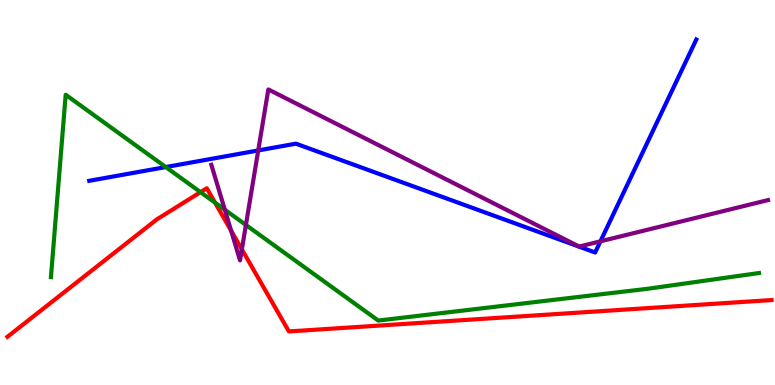[{'lines': ['blue', 'red'], 'intersections': []}, {'lines': ['green', 'red'], 'intersections': [{'x': 2.59, 'y': 5.01}, {'x': 2.77, 'y': 4.74}]}, {'lines': ['purple', 'red'], 'intersections': [{'x': 2.98, 'y': 4.01}, {'x': 3.12, 'y': 3.52}]}, {'lines': ['blue', 'green'], 'intersections': [{'x': 2.14, 'y': 5.66}]}, {'lines': ['blue', 'purple'], 'intersections': [{'x': 3.33, 'y': 6.09}, {'x': 7.75, 'y': 3.73}]}, {'lines': ['green', 'purple'], 'intersections': [{'x': 2.9, 'y': 4.55}, {'x': 3.17, 'y': 4.16}]}]